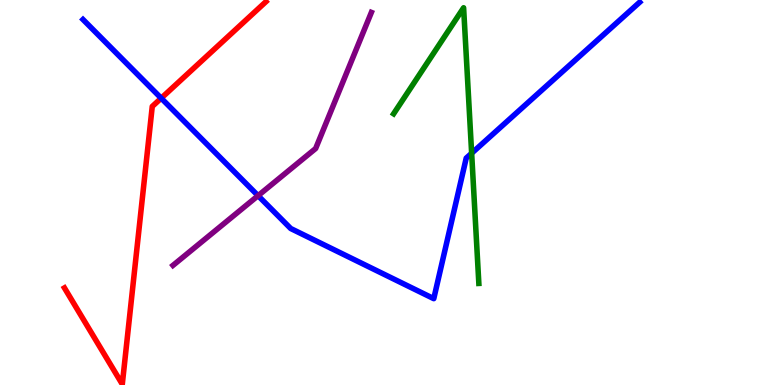[{'lines': ['blue', 'red'], 'intersections': [{'x': 2.08, 'y': 7.45}]}, {'lines': ['green', 'red'], 'intersections': []}, {'lines': ['purple', 'red'], 'intersections': []}, {'lines': ['blue', 'green'], 'intersections': [{'x': 6.09, 'y': 6.02}]}, {'lines': ['blue', 'purple'], 'intersections': [{'x': 3.33, 'y': 4.92}]}, {'lines': ['green', 'purple'], 'intersections': []}]